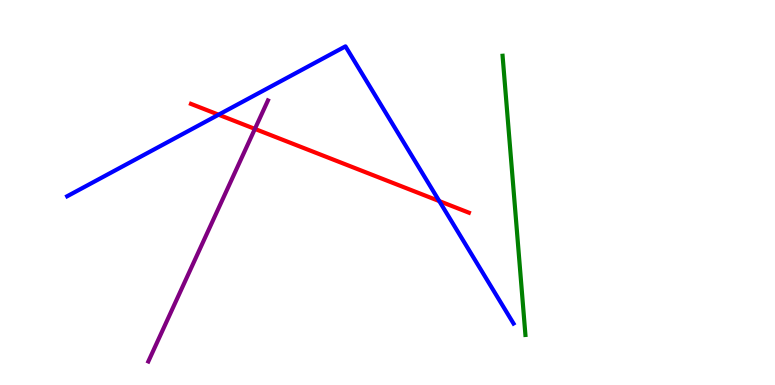[{'lines': ['blue', 'red'], 'intersections': [{'x': 2.82, 'y': 7.02}, {'x': 5.67, 'y': 4.78}]}, {'lines': ['green', 'red'], 'intersections': []}, {'lines': ['purple', 'red'], 'intersections': [{'x': 3.29, 'y': 6.65}]}, {'lines': ['blue', 'green'], 'intersections': []}, {'lines': ['blue', 'purple'], 'intersections': []}, {'lines': ['green', 'purple'], 'intersections': []}]